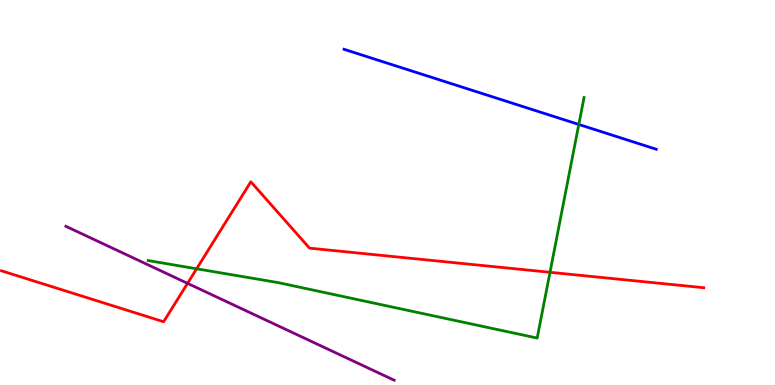[{'lines': ['blue', 'red'], 'intersections': []}, {'lines': ['green', 'red'], 'intersections': [{'x': 2.54, 'y': 3.02}, {'x': 7.1, 'y': 2.93}]}, {'lines': ['purple', 'red'], 'intersections': [{'x': 2.42, 'y': 2.64}]}, {'lines': ['blue', 'green'], 'intersections': [{'x': 7.47, 'y': 6.77}]}, {'lines': ['blue', 'purple'], 'intersections': []}, {'lines': ['green', 'purple'], 'intersections': []}]